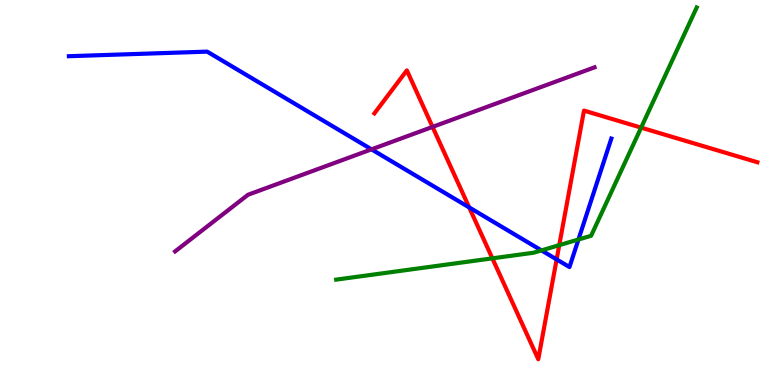[{'lines': ['blue', 'red'], 'intersections': [{'x': 6.05, 'y': 4.61}, {'x': 7.18, 'y': 3.26}]}, {'lines': ['green', 'red'], 'intersections': [{'x': 6.35, 'y': 3.29}, {'x': 7.22, 'y': 3.63}, {'x': 8.27, 'y': 6.68}]}, {'lines': ['purple', 'red'], 'intersections': [{'x': 5.58, 'y': 6.7}]}, {'lines': ['blue', 'green'], 'intersections': [{'x': 6.99, 'y': 3.5}, {'x': 7.46, 'y': 3.78}]}, {'lines': ['blue', 'purple'], 'intersections': [{'x': 4.79, 'y': 6.12}]}, {'lines': ['green', 'purple'], 'intersections': []}]